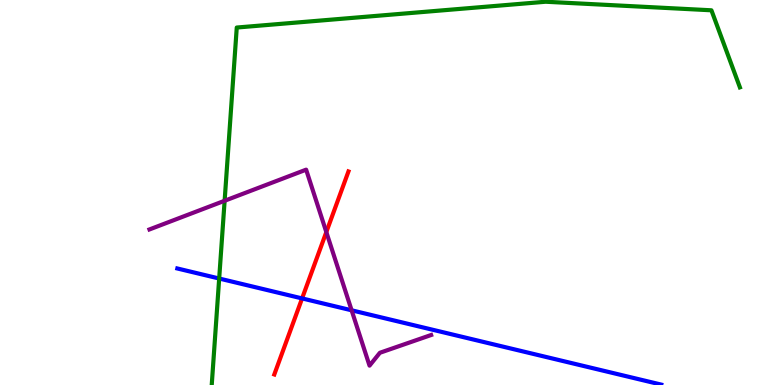[{'lines': ['blue', 'red'], 'intersections': [{'x': 3.9, 'y': 2.25}]}, {'lines': ['green', 'red'], 'intersections': []}, {'lines': ['purple', 'red'], 'intersections': [{'x': 4.21, 'y': 3.97}]}, {'lines': ['blue', 'green'], 'intersections': [{'x': 2.83, 'y': 2.77}]}, {'lines': ['blue', 'purple'], 'intersections': [{'x': 4.54, 'y': 1.94}]}, {'lines': ['green', 'purple'], 'intersections': [{'x': 2.9, 'y': 4.79}]}]